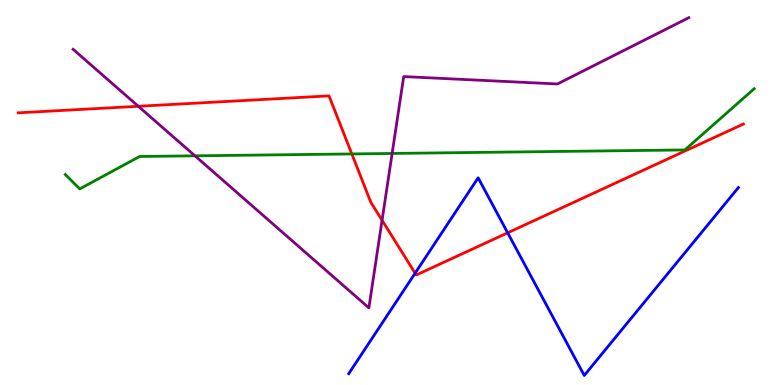[{'lines': ['blue', 'red'], 'intersections': [{'x': 5.36, 'y': 2.9}, {'x': 6.55, 'y': 3.95}]}, {'lines': ['green', 'red'], 'intersections': [{'x': 4.54, 'y': 6.0}]}, {'lines': ['purple', 'red'], 'intersections': [{'x': 1.78, 'y': 7.24}, {'x': 4.93, 'y': 4.28}]}, {'lines': ['blue', 'green'], 'intersections': []}, {'lines': ['blue', 'purple'], 'intersections': []}, {'lines': ['green', 'purple'], 'intersections': [{'x': 2.52, 'y': 5.95}, {'x': 5.06, 'y': 6.01}]}]